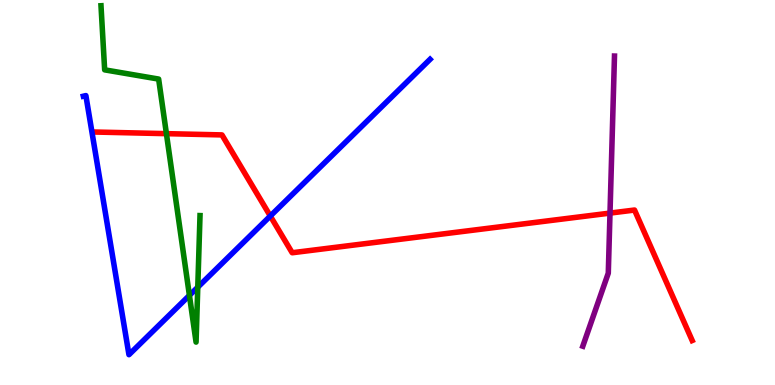[{'lines': ['blue', 'red'], 'intersections': [{'x': 3.49, 'y': 4.39}]}, {'lines': ['green', 'red'], 'intersections': [{'x': 2.15, 'y': 6.53}]}, {'lines': ['purple', 'red'], 'intersections': [{'x': 7.87, 'y': 4.46}]}, {'lines': ['blue', 'green'], 'intersections': [{'x': 2.44, 'y': 2.33}, {'x': 2.55, 'y': 2.54}]}, {'lines': ['blue', 'purple'], 'intersections': []}, {'lines': ['green', 'purple'], 'intersections': []}]